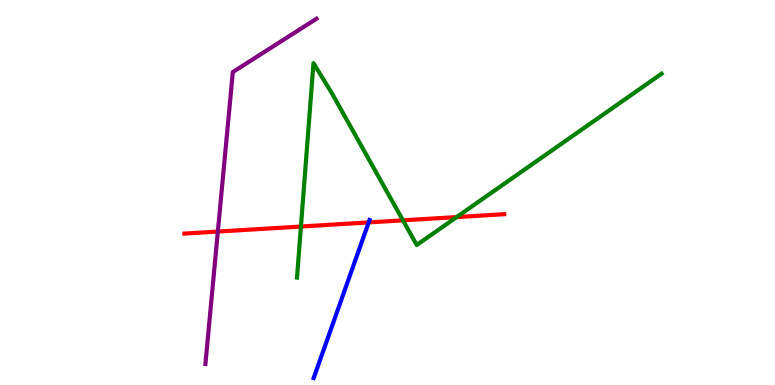[{'lines': ['blue', 'red'], 'intersections': [{'x': 4.76, 'y': 4.22}]}, {'lines': ['green', 'red'], 'intersections': [{'x': 3.88, 'y': 4.12}, {'x': 5.2, 'y': 4.28}, {'x': 5.89, 'y': 4.36}]}, {'lines': ['purple', 'red'], 'intersections': [{'x': 2.81, 'y': 3.99}]}, {'lines': ['blue', 'green'], 'intersections': []}, {'lines': ['blue', 'purple'], 'intersections': []}, {'lines': ['green', 'purple'], 'intersections': []}]